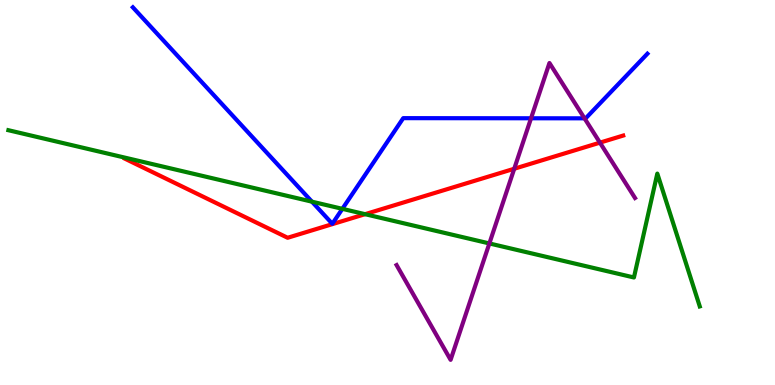[{'lines': ['blue', 'red'], 'intersections': []}, {'lines': ['green', 'red'], 'intersections': [{'x': 4.71, 'y': 4.44}]}, {'lines': ['purple', 'red'], 'intersections': [{'x': 6.64, 'y': 5.62}, {'x': 7.74, 'y': 6.29}]}, {'lines': ['blue', 'green'], 'intersections': [{'x': 4.03, 'y': 4.76}, {'x': 4.42, 'y': 4.58}]}, {'lines': ['blue', 'purple'], 'intersections': [{'x': 6.85, 'y': 6.93}, {'x': 7.54, 'y': 6.93}]}, {'lines': ['green', 'purple'], 'intersections': [{'x': 6.31, 'y': 3.68}]}]